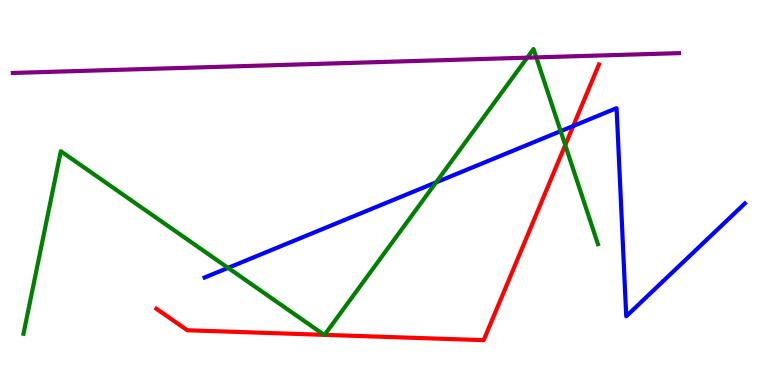[{'lines': ['blue', 'red'], 'intersections': [{'x': 7.4, 'y': 6.73}]}, {'lines': ['green', 'red'], 'intersections': [{'x': 4.18, 'y': 1.3}, {'x': 4.19, 'y': 1.3}, {'x': 7.29, 'y': 6.23}]}, {'lines': ['purple', 'red'], 'intersections': []}, {'lines': ['blue', 'green'], 'intersections': [{'x': 2.94, 'y': 3.04}, {'x': 5.63, 'y': 5.26}, {'x': 7.23, 'y': 6.59}]}, {'lines': ['blue', 'purple'], 'intersections': []}, {'lines': ['green', 'purple'], 'intersections': [{'x': 6.8, 'y': 8.5}, {'x': 6.92, 'y': 8.51}]}]